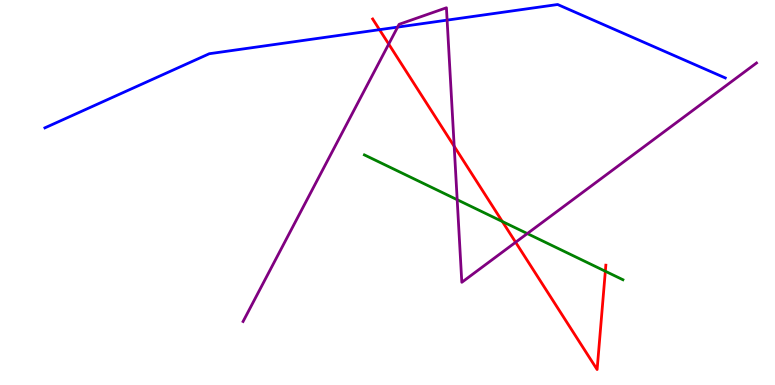[{'lines': ['blue', 'red'], 'intersections': [{'x': 4.9, 'y': 9.23}]}, {'lines': ['green', 'red'], 'intersections': [{'x': 6.48, 'y': 4.25}, {'x': 7.81, 'y': 2.95}]}, {'lines': ['purple', 'red'], 'intersections': [{'x': 5.02, 'y': 8.86}, {'x': 5.86, 'y': 6.2}, {'x': 6.65, 'y': 3.71}]}, {'lines': ['blue', 'green'], 'intersections': []}, {'lines': ['blue', 'purple'], 'intersections': [{'x': 5.13, 'y': 9.3}, {'x': 5.77, 'y': 9.48}]}, {'lines': ['green', 'purple'], 'intersections': [{'x': 5.9, 'y': 4.81}, {'x': 6.8, 'y': 3.93}]}]